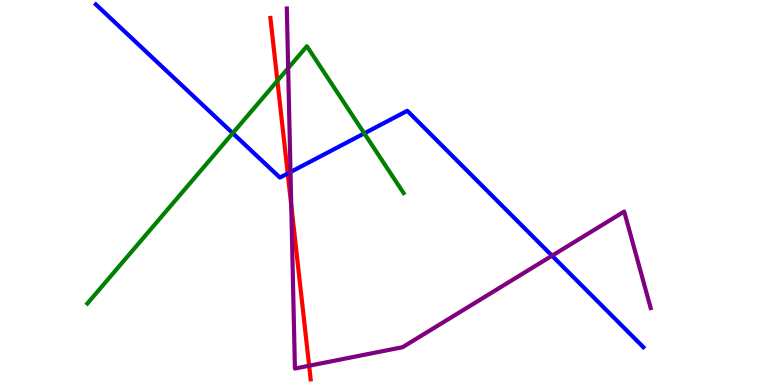[{'lines': ['blue', 'red'], 'intersections': [{'x': 3.71, 'y': 5.49}]}, {'lines': ['green', 'red'], 'intersections': [{'x': 3.58, 'y': 7.9}]}, {'lines': ['purple', 'red'], 'intersections': [{'x': 3.76, 'y': 4.68}, {'x': 3.99, 'y': 0.5}]}, {'lines': ['blue', 'green'], 'intersections': [{'x': 3.0, 'y': 6.54}, {'x': 4.7, 'y': 6.54}]}, {'lines': ['blue', 'purple'], 'intersections': [{'x': 3.75, 'y': 5.53}, {'x': 7.12, 'y': 3.36}]}, {'lines': ['green', 'purple'], 'intersections': [{'x': 3.72, 'y': 8.23}]}]